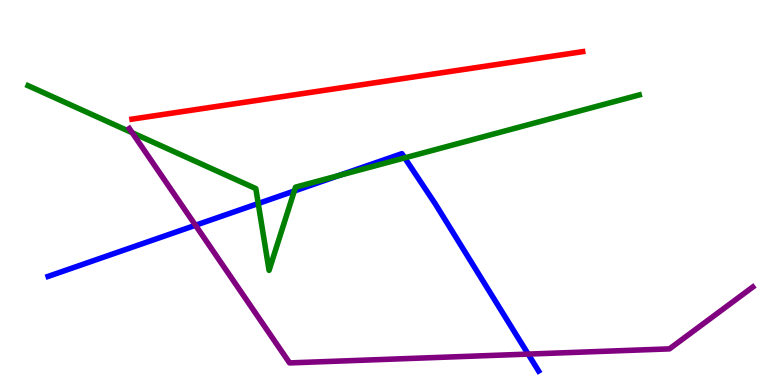[{'lines': ['blue', 'red'], 'intersections': []}, {'lines': ['green', 'red'], 'intersections': []}, {'lines': ['purple', 'red'], 'intersections': []}, {'lines': ['blue', 'green'], 'intersections': [{'x': 3.33, 'y': 4.71}, {'x': 3.8, 'y': 5.04}, {'x': 4.37, 'y': 5.44}, {'x': 5.22, 'y': 5.9}]}, {'lines': ['blue', 'purple'], 'intersections': [{'x': 2.52, 'y': 4.15}, {'x': 6.81, 'y': 0.803}]}, {'lines': ['green', 'purple'], 'intersections': [{'x': 1.71, 'y': 6.55}]}]